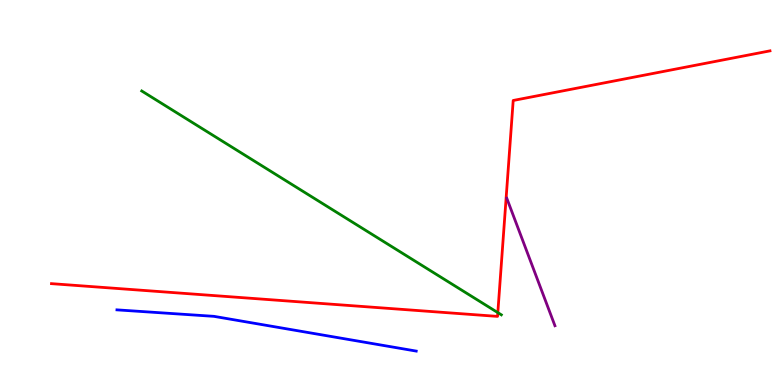[{'lines': ['blue', 'red'], 'intersections': []}, {'lines': ['green', 'red'], 'intersections': [{'x': 6.42, 'y': 1.88}]}, {'lines': ['purple', 'red'], 'intersections': []}, {'lines': ['blue', 'green'], 'intersections': []}, {'lines': ['blue', 'purple'], 'intersections': []}, {'lines': ['green', 'purple'], 'intersections': []}]